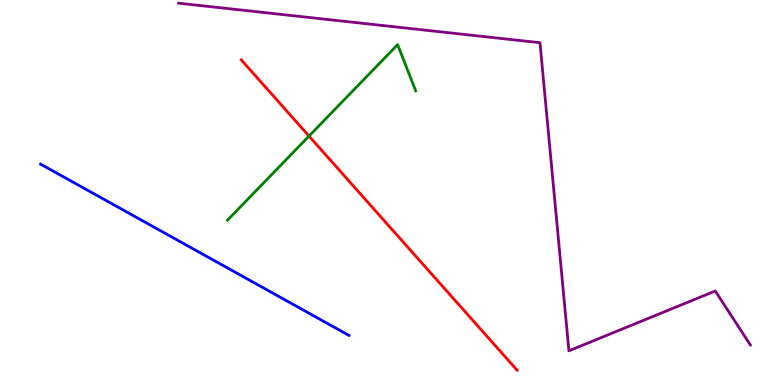[{'lines': ['blue', 'red'], 'intersections': []}, {'lines': ['green', 'red'], 'intersections': [{'x': 3.99, 'y': 6.47}]}, {'lines': ['purple', 'red'], 'intersections': []}, {'lines': ['blue', 'green'], 'intersections': []}, {'lines': ['blue', 'purple'], 'intersections': []}, {'lines': ['green', 'purple'], 'intersections': []}]